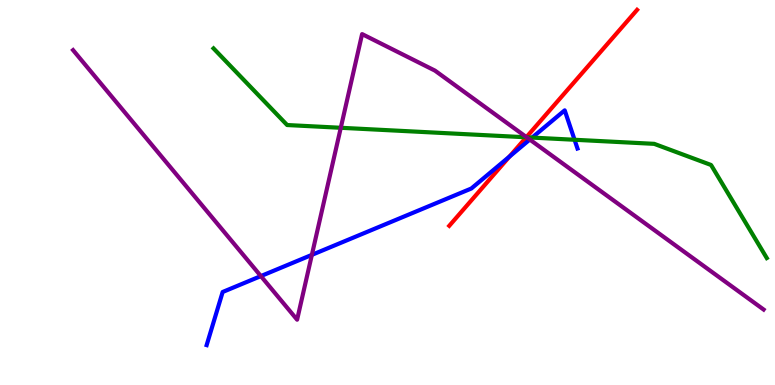[{'lines': ['blue', 'red'], 'intersections': [{'x': 6.57, 'y': 5.93}]}, {'lines': ['green', 'red'], 'intersections': [{'x': 6.79, 'y': 6.43}]}, {'lines': ['purple', 'red'], 'intersections': [{'x': 6.79, 'y': 6.44}]}, {'lines': ['blue', 'green'], 'intersections': [{'x': 6.87, 'y': 6.43}, {'x': 7.41, 'y': 6.37}]}, {'lines': ['blue', 'purple'], 'intersections': [{'x': 3.37, 'y': 2.83}, {'x': 4.02, 'y': 3.38}, {'x': 6.84, 'y': 6.38}]}, {'lines': ['green', 'purple'], 'intersections': [{'x': 4.4, 'y': 6.68}, {'x': 6.8, 'y': 6.43}]}]